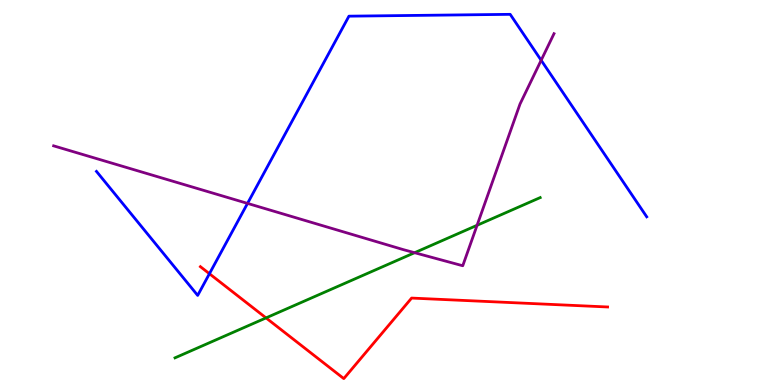[{'lines': ['blue', 'red'], 'intersections': [{'x': 2.7, 'y': 2.89}]}, {'lines': ['green', 'red'], 'intersections': [{'x': 3.43, 'y': 1.74}]}, {'lines': ['purple', 'red'], 'intersections': []}, {'lines': ['blue', 'green'], 'intersections': []}, {'lines': ['blue', 'purple'], 'intersections': [{'x': 3.19, 'y': 4.72}, {'x': 6.98, 'y': 8.43}]}, {'lines': ['green', 'purple'], 'intersections': [{'x': 5.35, 'y': 3.44}, {'x': 6.16, 'y': 4.15}]}]